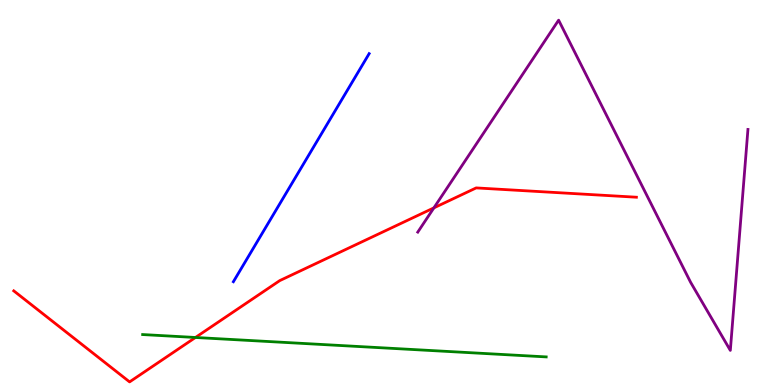[{'lines': ['blue', 'red'], 'intersections': []}, {'lines': ['green', 'red'], 'intersections': [{'x': 2.52, 'y': 1.23}]}, {'lines': ['purple', 'red'], 'intersections': [{'x': 5.6, 'y': 4.6}]}, {'lines': ['blue', 'green'], 'intersections': []}, {'lines': ['blue', 'purple'], 'intersections': []}, {'lines': ['green', 'purple'], 'intersections': []}]